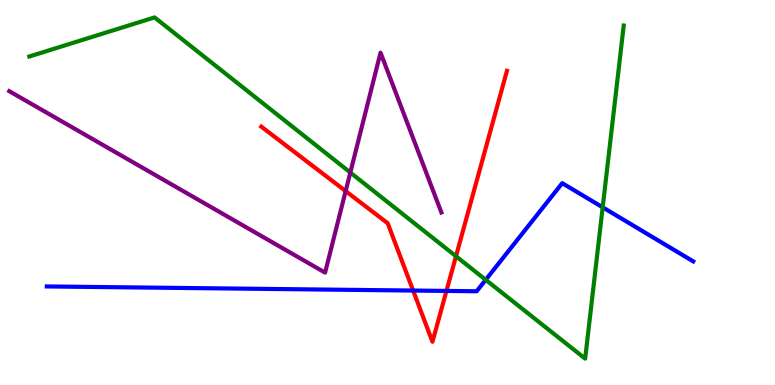[{'lines': ['blue', 'red'], 'intersections': [{'x': 5.33, 'y': 2.45}, {'x': 5.76, 'y': 2.44}]}, {'lines': ['green', 'red'], 'intersections': [{'x': 5.88, 'y': 3.34}]}, {'lines': ['purple', 'red'], 'intersections': [{'x': 4.46, 'y': 5.04}]}, {'lines': ['blue', 'green'], 'intersections': [{'x': 6.27, 'y': 2.73}, {'x': 7.78, 'y': 4.62}]}, {'lines': ['blue', 'purple'], 'intersections': []}, {'lines': ['green', 'purple'], 'intersections': [{'x': 4.52, 'y': 5.52}]}]